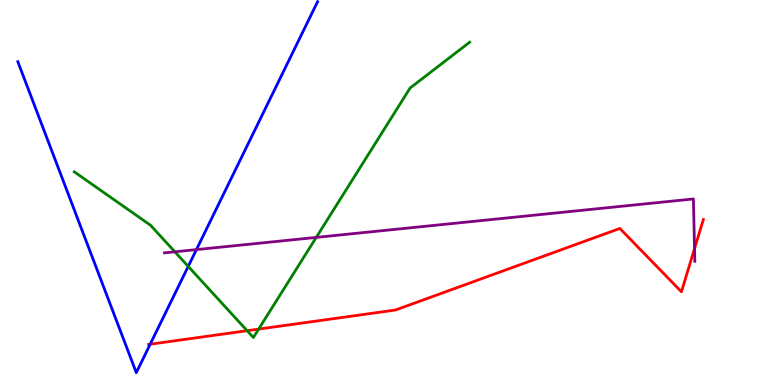[{'lines': ['blue', 'red'], 'intersections': [{'x': 1.94, 'y': 1.06}]}, {'lines': ['green', 'red'], 'intersections': [{'x': 3.19, 'y': 1.41}, {'x': 3.34, 'y': 1.45}]}, {'lines': ['purple', 'red'], 'intersections': [{'x': 8.96, 'y': 3.54}]}, {'lines': ['blue', 'green'], 'intersections': [{'x': 2.43, 'y': 3.08}]}, {'lines': ['blue', 'purple'], 'intersections': [{'x': 2.53, 'y': 3.52}]}, {'lines': ['green', 'purple'], 'intersections': [{'x': 2.26, 'y': 3.46}, {'x': 4.08, 'y': 3.83}]}]